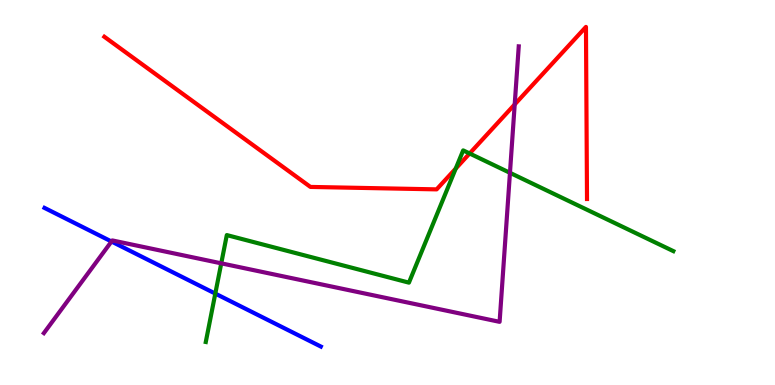[{'lines': ['blue', 'red'], 'intersections': []}, {'lines': ['green', 'red'], 'intersections': [{'x': 5.88, 'y': 5.62}, {'x': 6.06, 'y': 6.01}]}, {'lines': ['purple', 'red'], 'intersections': [{'x': 6.64, 'y': 7.29}]}, {'lines': ['blue', 'green'], 'intersections': [{'x': 2.78, 'y': 2.37}]}, {'lines': ['blue', 'purple'], 'intersections': [{'x': 1.44, 'y': 3.73}]}, {'lines': ['green', 'purple'], 'intersections': [{'x': 2.85, 'y': 3.16}, {'x': 6.58, 'y': 5.51}]}]